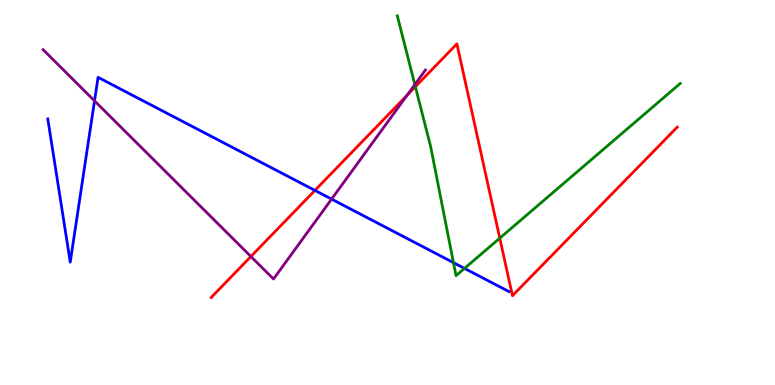[{'lines': ['blue', 'red'], 'intersections': [{'x': 4.06, 'y': 5.05}]}, {'lines': ['green', 'red'], 'intersections': [{'x': 5.36, 'y': 7.75}, {'x': 6.45, 'y': 3.81}]}, {'lines': ['purple', 'red'], 'intersections': [{'x': 3.24, 'y': 3.34}, {'x': 5.25, 'y': 7.52}]}, {'lines': ['blue', 'green'], 'intersections': [{'x': 5.85, 'y': 3.18}, {'x': 5.99, 'y': 3.03}]}, {'lines': ['blue', 'purple'], 'intersections': [{'x': 1.22, 'y': 7.38}, {'x': 4.28, 'y': 4.83}]}, {'lines': ['green', 'purple'], 'intersections': [{'x': 5.35, 'y': 7.8}]}]